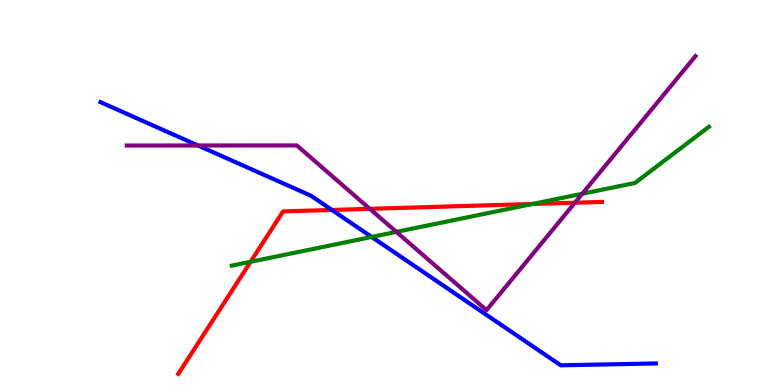[{'lines': ['blue', 'red'], 'intersections': [{'x': 4.28, 'y': 4.55}]}, {'lines': ['green', 'red'], 'intersections': [{'x': 3.23, 'y': 3.2}, {'x': 6.87, 'y': 4.7}]}, {'lines': ['purple', 'red'], 'intersections': [{'x': 4.77, 'y': 4.58}, {'x': 7.42, 'y': 4.73}]}, {'lines': ['blue', 'green'], 'intersections': [{'x': 4.8, 'y': 3.85}]}, {'lines': ['blue', 'purple'], 'intersections': [{'x': 2.55, 'y': 6.22}]}, {'lines': ['green', 'purple'], 'intersections': [{'x': 5.11, 'y': 3.98}, {'x': 7.51, 'y': 4.97}]}]